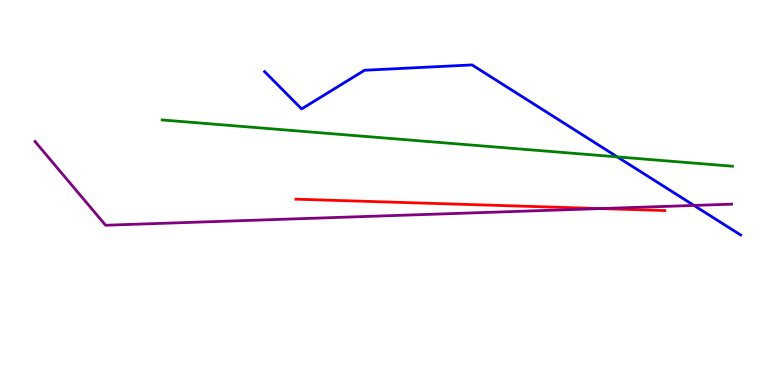[{'lines': ['blue', 'red'], 'intersections': []}, {'lines': ['green', 'red'], 'intersections': []}, {'lines': ['purple', 'red'], 'intersections': [{'x': 7.75, 'y': 4.58}]}, {'lines': ['blue', 'green'], 'intersections': [{'x': 7.97, 'y': 5.93}]}, {'lines': ['blue', 'purple'], 'intersections': [{'x': 8.95, 'y': 4.66}]}, {'lines': ['green', 'purple'], 'intersections': []}]